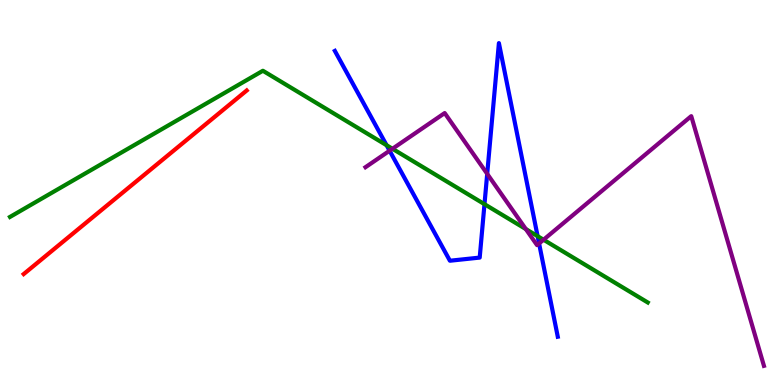[{'lines': ['blue', 'red'], 'intersections': []}, {'lines': ['green', 'red'], 'intersections': []}, {'lines': ['purple', 'red'], 'intersections': []}, {'lines': ['blue', 'green'], 'intersections': [{'x': 4.99, 'y': 6.23}, {'x': 6.25, 'y': 4.7}, {'x': 6.94, 'y': 3.87}]}, {'lines': ['blue', 'purple'], 'intersections': [{'x': 5.03, 'y': 6.09}, {'x': 6.29, 'y': 5.48}, {'x': 6.96, 'y': 3.68}]}, {'lines': ['green', 'purple'], 'intersections': [{'x': 5.06, 'y': 6.14}, {'x': 6.78, 'y': 4.05}, {'x': 7.01, 'y': 3.77}]}]